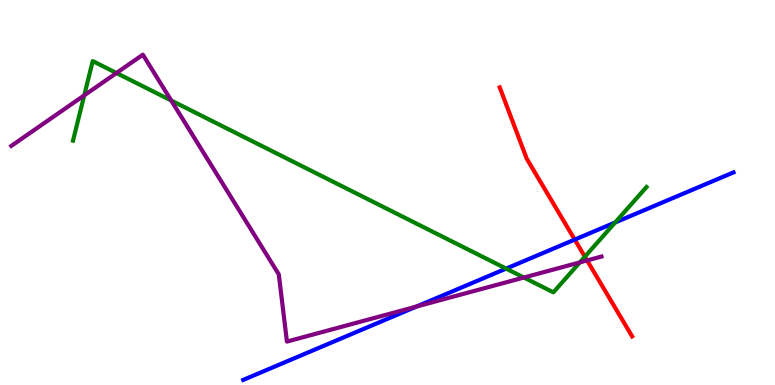[{'lines': ['blue', 'red'], 'intersections': [{'x': 7.42, 'y': 3.78}]}, {'lines': ['green', 'red'], 'intersections': [{'x': 7.55, 'y': 3.33}]}, {'lines': ['purple', 'red'], 'intersections': [{'x': 7.58, 'y': 3.24}]}, {'lines': ['blue', 'green'], 'intersections': [{'x': 6.53, 'y': 3.02}, {'x': 7.94, 'y': 4.22}]}, {'lines': ['blue', 'purple'], 'intersections': [{'x': 5.37, 'y': 2.04}]}, {'lines': ['green', 'purple'], 'intersections': [{'x': 1.09, 'y': 7.52}, {'x': 1.5, 'y': 8.1}, {'x': 2.21, 'y': 7.39}, {'x': 6.76, 'y': 2.79}, {'x': 7.48, 'y': 3.18}]}]